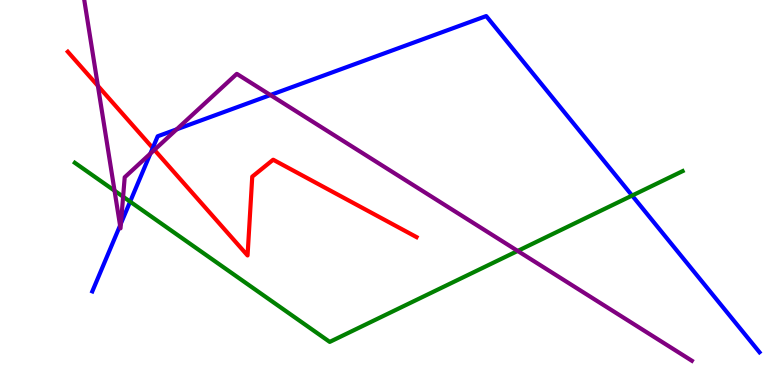[{'lines': ['blue', 'red'], 'intersections': [{'x': 1.97, 'y': 6.16}]}, {'lines': ['green', 'red'], 'intersections': []}, {'lines': ['purple', 'red'], 'intersections': [{'x': 1.26, 'y': 7.77}, {'x': 1.99, 'y': 6.11}]}, {'lines': ['blue', 'green'], 'intersections': [{'x': 1.68, 'y': 4.76}, {'x': 8.16, 'y': 4.92}]}, {'lines': ['blue', 'purple'], 'intersections': [{'x': 1.55, 'y': 4.14}, {'x': 1.56, 'y': 4.19}, {'x': 1.94, 'y': 6.01}, {'x': 2.28, 'y': 6.64}, {'x': 3.49, 'y': 7.53}]}, {'lines': ['green', 'purple'], 'intersections': [{'x': 1.48, 'y': 5.05}, {'x': 1.59, 'y': 4.89}, {'x': 6.68, 'y': 3.48}]}]